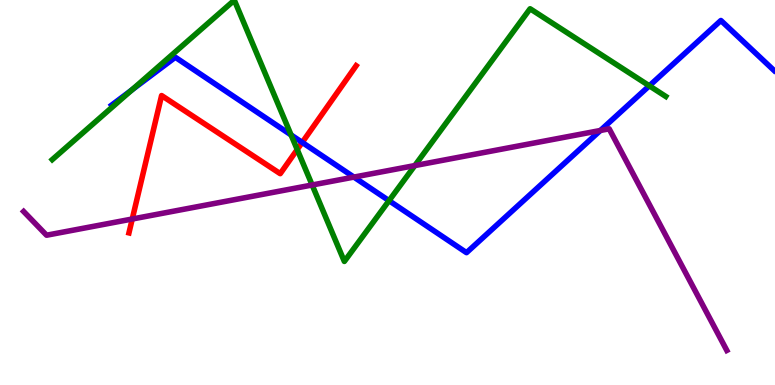[{'lines': ['blue', 'red'], 'intersections': [{'x': 3.9, 'y': 6.3}]}, {'lines': ['green', 'red'], 'intersections': [{'x': 3.84, 'y': 6.12}]}, {'lines': ['purple', 'red'], 'intersections': [{'x': 1.71, 'y': 4.31}]}, {'lines': ['blue', 'green'], 'intersections': [{'x': 1.7, 'y': 7.67}, {'x': 3.76, 'y': 6.5}, {'x': 5.02, 'y': 4.79}, {'x': 8.38, 'y': 7.77}]}, {'lines': ['blue', 'purple'], 'intersections': [{'x': 4.57, 'y': 5.4}, {'x': 7.75, 'y': 6.61}]}, {'lines': ['green', 'purple'], 'intersections': [{'x': 4.03, 'y': 5.2}, {'x': 5.35, 'y': 5.7}]}]